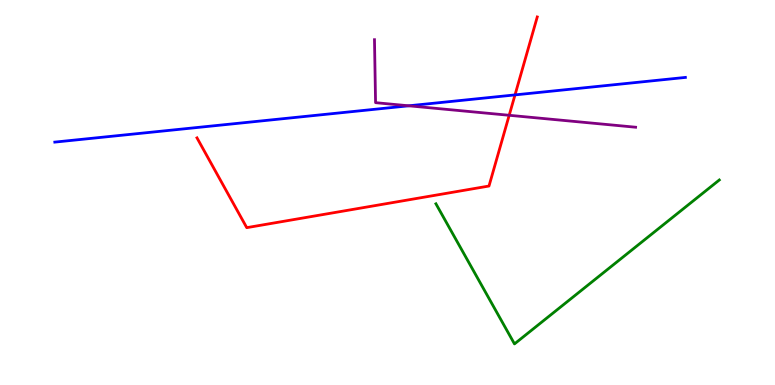[{'lines': ['blue', 'red'], 'intersections': [{'x': 6.65, 'y': 7.54}]}, {'lines': ['green', 'red'], 'intersections': []}, {'lines': ['purple', 'red'], 'intersections': [{'x': 6.57, 'y': 7.01}]}, {'lines': ['blue', 'green'], 'intersections': []}, {'lines': ['blue', 'purple'], 'intersections': [{'x': 5.27, 'y': 7.25}]}, {'lines': ['green', 'purple'], 'intersections': []}]